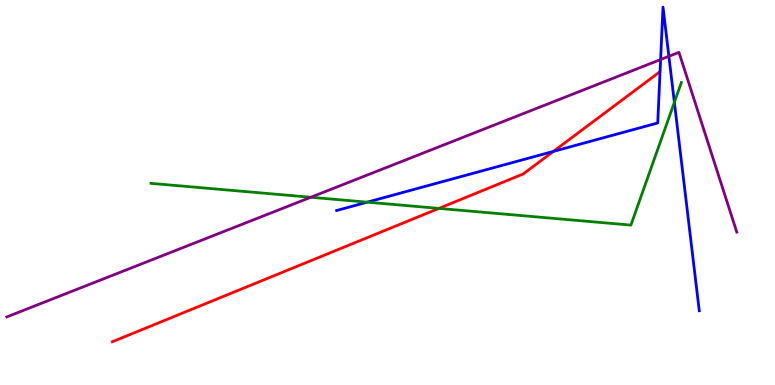[{'lines': ['blue', 'red'], 'intersections': [{'x': 7.14, 'y': 6.07}]}, {'lines': ['green', 'red'], 'intersections': [{'x': 5.66, 'y': 4.59}]}, {'lines': ['purple', 'red'], 'intersections': []}, {'lines': ['blue', 'green'], 'intersections': [{'x': 4.74, 'y': 4.75}, {'x': 8.7, 'y': 7.34}]}, {'lines': ['blue', 'purple'], 'intersections': [{'x': 8.52, 'y': 8.45}, {'x': 8.63, 'y': 8.54}]}, {'lines': ['green', 'purple'], 'intersections': [{'x': 4.01, 'y': 4.88}]}]